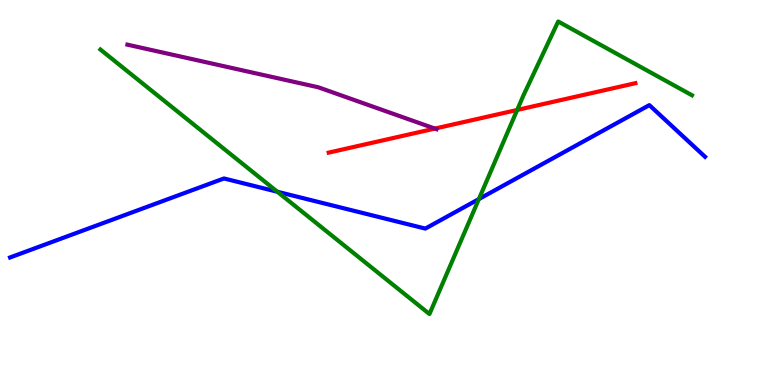[{'lines': ['blue', 'red'], 'intersections': []}, {'lines': ['green', 'red'], 'intersections': [{'x': 6.67, 'y': 7.14}]}, {'lines': ['purple', 'red'], 'intersections': [{'x': 5.61, 'y': 6.66}]}, {'lines': ['blue', 'green'], 'intersections': [{'x': 3.58, 'y': 5.02}, {'x': 6.18, 'y': 4.83}]}, {'lines': ['blue', 'purple'], 'intersections': []}, {'lines': ['green', 'purple'], 'intersections': []}]